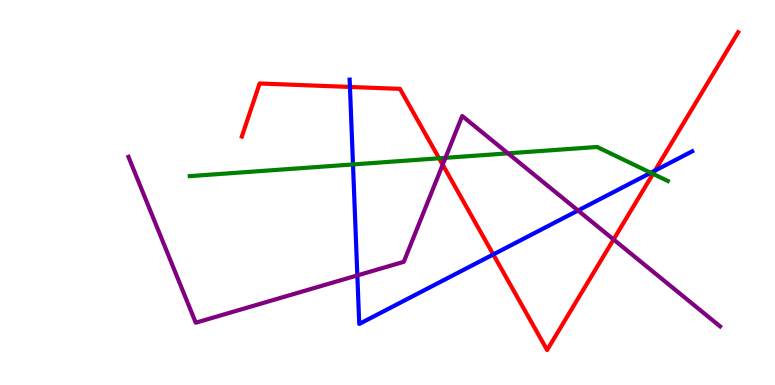[{'lines': ['blue', 'red'], 'intersections': [{'x': 4.52, 'y': 7.74}, {'x': 6.36, 'y': 3.39}, {'x': 8.45, 'y': 5.57}]}, {'lines': ['green', 'red'], 'intersections': [{'x': 5.67, 'y': 5.89}, {'x': 8.43, 'y': 5.48}]}, {'lines': ['purple', 'red'], 'intersections': [{'x': 5.71, 'y': 5.72}, {'x': 7.92, 'y': 3.78}]}, {'lines': ['blue', 'green'], 'intersections': [{'x': 4.55, 'y': 5.73}, {'x': 8.4, 'y': 5.51}]}, {'lines': ['blue', 'purple'], 'intersections': [{'x': 4.61, 'y': 2.85}, {'x': 7.46, 'y': 4.53}]}, {'lines': ['green', 'purple'], 'intersections': [{'x': 5.75, 'y': 5.9}, {'x': 6.55, 'y': 6.02}]}]